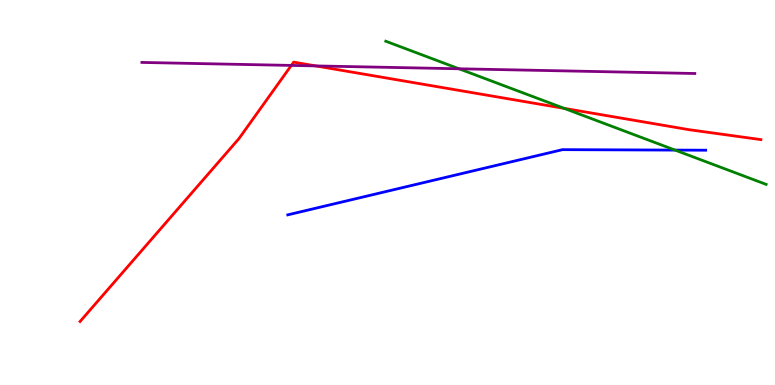[{'lines': ['blue', 'red'], 'intersections': []}, {'lines': ['green', 'red'], 'intersections': [{'x': 7.28, 'y': 7.19}]}, {'lines': ['purple', 'red'], 'intersections': [{'x': 3.76, 'y': 8.3}, {'x': 4.07, 'y': 8.29}]}, {'lines': ['blue', 'green'], 'intersections': [{'x': 8.71, 'y': 6.1}]}, {'lines': ['blue', 'purple'], 'intersections': []}, {'lines': ['green', 'purple'], 'intersections': [{'x': 5.92, 'y': 8.21}]}]